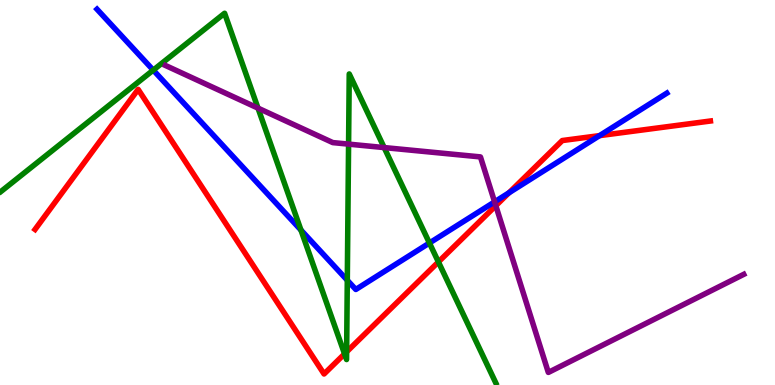[{'lines': ['blue', 'red'], 'intersections': [{'x': 6.57, 'y': 4.99}, {'x': 7.74, 'y': 6.48}]}, {'lines': ['green', 'red'], 'intersections': [{'x': 4.45, 'y': 0.808}, {'x': 4.47, 'y': 0.861}, {'x': 5.66, 'y': 3.2}]}, {'lines': ['purple', 'red'], 'intersections': [{'x': 6.4, 'y': 4.66}]}, {'lines': ['blue', 'green'], 'intersections': [{'x': 1.98, 'y': 8.18}, {'x': 3.88, 'y': 4.02}, {'x': 4.48, 'y': 2.72}, {'x': 5.54, 'y': 3.69}]}, {'lines': ['blue', 'purple'], 'intersections': [{'x': 6.38, 'y': 4.76}]}, {'lines': ['green', 'purple'], 'intersections': [{'x': 3.33, 'y': 7.19}, {'x': 4.5, 'y': 6.26}, {'x': 4.96, 'y': 6.17}]}]